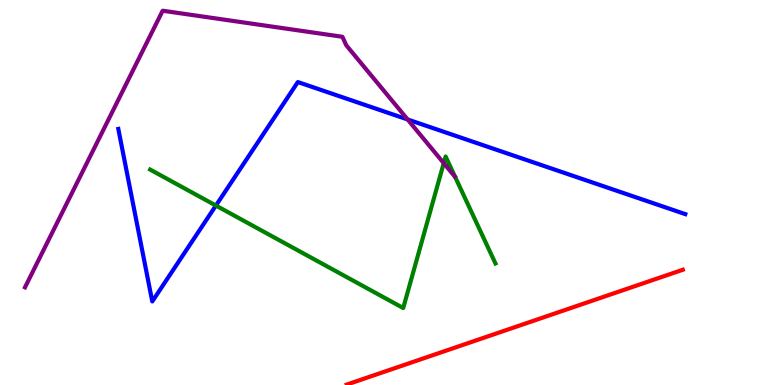[{'lines': ['blue', 'red'], 'intersections': []}, {'lines': ['green', 'red'], 'intersections': []}, {'lines': ['purple', 'red'], 'intersections': []}, {'lines': ['blue', 'green'], 'intersections': [{'x': 2.79, 'y': 4.66}]}, {'lines': ['blue', 'purple'], 'intersections': [{'x': 5.26, 'y': 6.9}]}, {'lines': ['green', 'purple'], 'intersections': [{'x': 5.73, 'y': 5.76}]}]